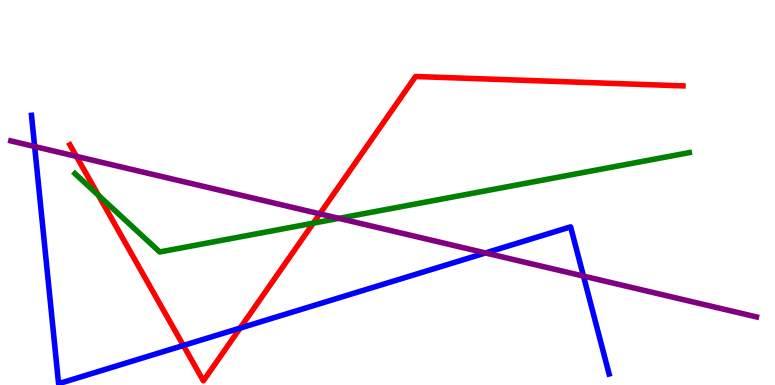[{'lines': ['blue', 'red'], 'intersections': [{'x': 2.37, 'y': 1.03}, {'x': 3.1, 'y': 1.48}]}, {'lines': ['green', 'red'], 'intersections': [{'x': 1.27, 'y': 4.93}, {'x': 4.04, 'y': 4.2}]}, {'lines': ['purple', 'red'], 'intersections': [{'x': 0.986, 'y': 5.94}, {'x': 4.13, 'y': 4.45}]}, {'lines': ['blue', 'green'], 'intersections': []}, {'lines': ['blue', 'purple'], 'intersections': [{'x': 0.447, 'y': 6.19}, {'x': 6.26, 'y': 3.43}, {'x': 7.53, 'y': 2.83}]}, {'lines': ['green', 'purple'], 'intersections': [{'x': 4.37, 'y': 4.33}]}]